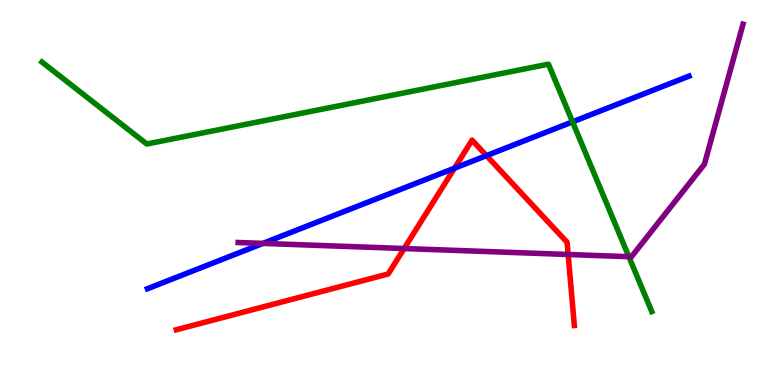[{'lines': ['blue', 'red'], 'intersections': [{'x': 5.86, 'y': 5.63}, {'x': 6.28, 'y': 5.96}]}, {'lines': ['green', 'red'], 'intersections': []}, {'lines': ['purple', 'red'], 'intersections': [{'x': 5.21, 'y': 3.54}, {'x': 7.33, 'y': 3.39}]}, {'lines': ['blue', 'green'], 'intersections': [{'x': 7.39, 'y': 6.84}]}, {'lines': ['blue', 'purple'], 'intersections': [{'x': 3.39, 'y': 3.68}]}, {'lines': ['green', 'purple'], 'intersections': [{'x': 8.11, 'y': 3.33}]}]